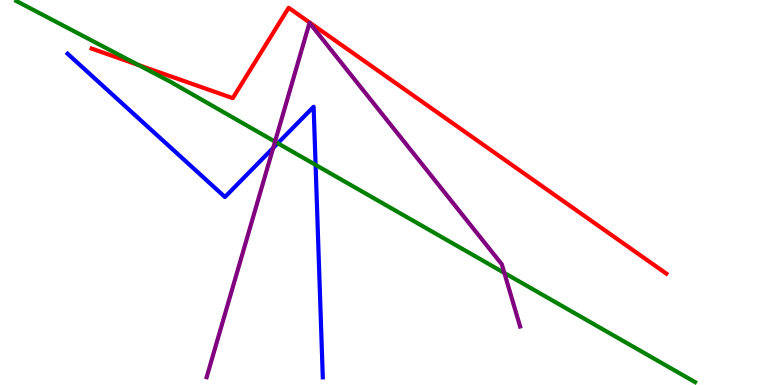[{'lines': ['blue', 'red'], 'intersections': []}, {'lines': ['green', 'red'], 'intersections': [{'x': 1.79, 'y': 8.31}]}, {'lines': ['purple', 'red'], 'intersections': []}, {'lines': ['blue', 'green'], 'intersections': [{'x': 3.58, 'y': 6.28}, {'x': 4.07, 'y': 5.72}]}, {'lines': ['blue', 'purple'], 'intersections': [{'x': 3.53, 'y': 6.16}]}, {'lines': ['green', 'purple'], 'intersections': [{'x': 3.55, 'y': 6.32}, {'x': 6.51, 'y': 2.91}]}]